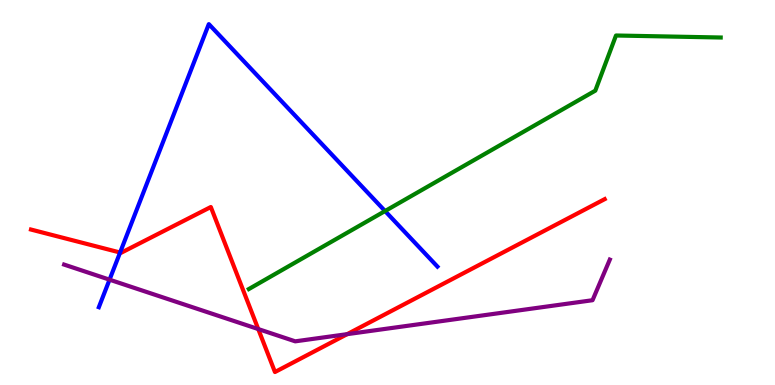[{'lines': ['blue', 'red'], 'intersections': [{'x': 1.55, 'y': 3.44}]}, {'lines': ['green', 'red'], 'intersections': []}, {'lines': ['purple', 'red'], 'intersections': [{'x': 3.33, 'y': 1.45}, {'x': 4.48, 'y': 1.32}]}, {'lines': ['blue', 'green'], 'intersections': [{'x': 4.97, 'y': 4.52}]}, {'lines': ['blue', 'purple'], 'intersections': [{'x': 1.41, 'y': 2.74}]}, {'lines': ['green', 'purple'], 'intersections': []}]